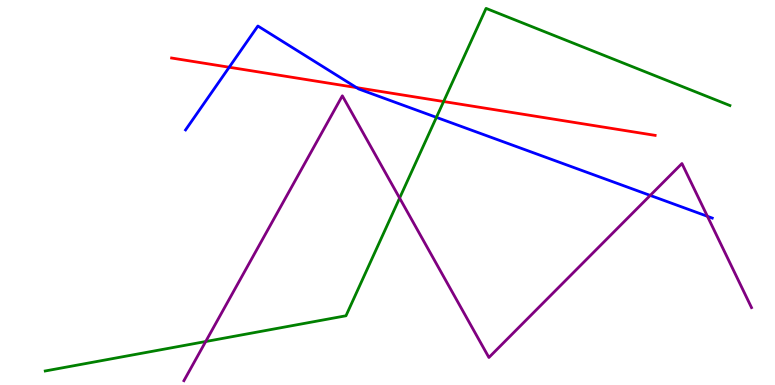[{'lines': ['blue', 'red'], 'intersections': [{'x': 2.96, 'y': 8.25}, {'x': 4.6, 'y': 7.72}]}, {'lines': ['green', 'red'], 'intersections': [{'x': 5.72, 'y': 7.36}]}, {'lines': ['purple', 'red'], 'intersections': []}, {'lines': ['blue', 'green'], 'intersections': [{'x': 5.63, 'y': 6.95}]}, {'lines': ['blue', 'purple'], 'intersections': [{'x': 8.39, 'y': 4.92}, {'x': 9.13, 'y': 4.38}]}, {'lines': ['green', 'purple'], 'intersections': [{'x': 2.65, 'y': 1.13}, {'x': 5.16, 'y': 4.86}]}]